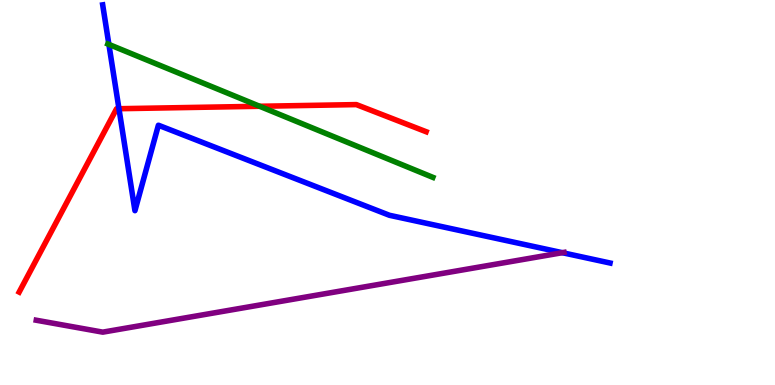[{'lines': ['blue', 'red'], 'intersections': [{'x': 1.53, 'y': 7.18}]}, {'lines': ['green', 'red'], 'intersections': [{'x': 3.35, 'y': 7.24}]}, {'lines': ['purple', 'red'], 'intersections': []}, {'lines': ['blue', 'green'], 'intersections': [{'x': 1.4, 'y': 8.85}]}, {'lines': ['blue', 'purple'], 'intersections': [{'x': 7.26, 'y': 3.44}]}, {'lines': ['green', 'purple'], 'intersections': []}]